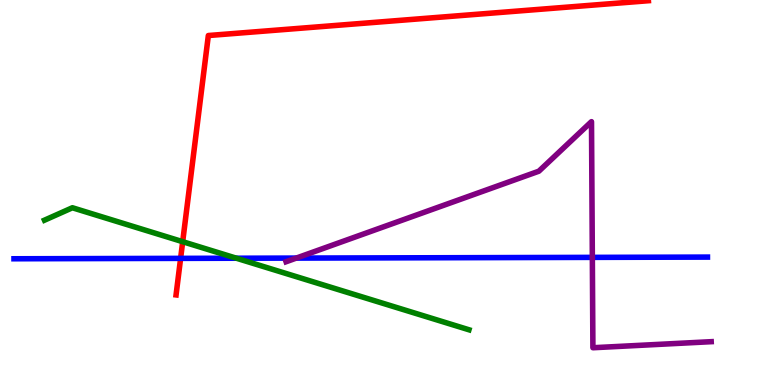[{'lines': ['blue', 'red'], 'intersections': [{'x': 2.33, 'y': 3.29}]}, {'lines': ['green', 'red'], 'intersections': [{'x': 2.36, 'y': 3.72}]}, {'lines': ['purple', 'red'], 'intersections': []}, {'lines': ['blue', 'green'], 'intersections': [{'x': 3.05, 'y': 3.29}]}, {'lines': ['blue', 'purple'], 'intersections': [{'x': 3.82, 'y': 3.3}, {'x': 7.64, 'y': 3.32}]}, {'lines': ['green', 'purple'], 'intersections': []}]